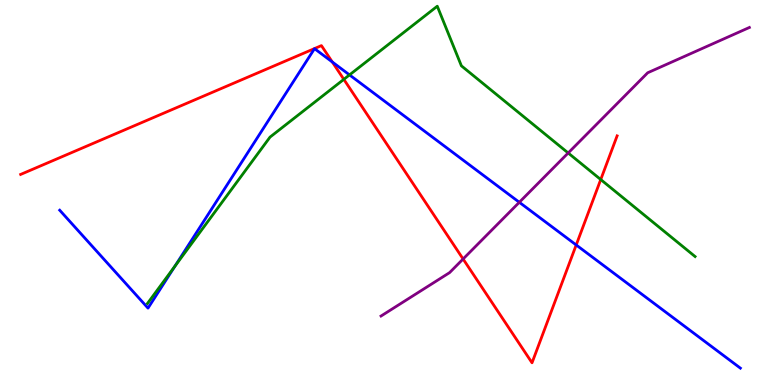[{'lines': ['blue', 'red'], 'intersections': [{'x': 4.29, 'y': 8.39}, {'x': 7.43, 'y': 3.64}]}, {'lines': ['green', 'red'], 'intersections': [{'x': 4.44, 'y': 7.94}, {'x': 7.75, 'y': 5.34}]}, {'lines': ['purple', 'red'], 'intersections': [{'x': 5.98, 'y': 3.27}]}, {'lines': ['blue', 'green'], 'intersections': [{'x': 2.26, 'y': 3.09}, {'x': 4.51, 'y': 8.05}]}, {'lines': ['blue', 'purple'], 'intersections': [{'x': 6.7, 'y': 4.75}]}, {'lines': ['green', 'purple'], 'intersections': [{'x': 7.33, 'y': 6.03}]}]